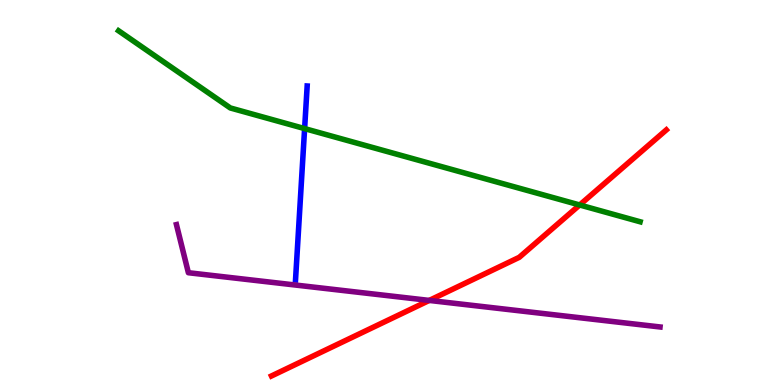[{'lines': ['blue', 'red'], 'intersections': []}, {'lines': ['green', 'red'], 'intersections': [{'x': 7.48, 'y': 4.68}]}, {'lines': ['purple', 'red'], 'intersections': [{'x': 5.54, 'y': 2.2}]}, {'lines': ['blue', 'green'], 'intersections': [{'x': 3.93, 'y': 6.66}]}, {'lines': ['blue', 'purple'], 'intersections': []}, {'lines': ['green', 'purple'], 'intersections': []}]